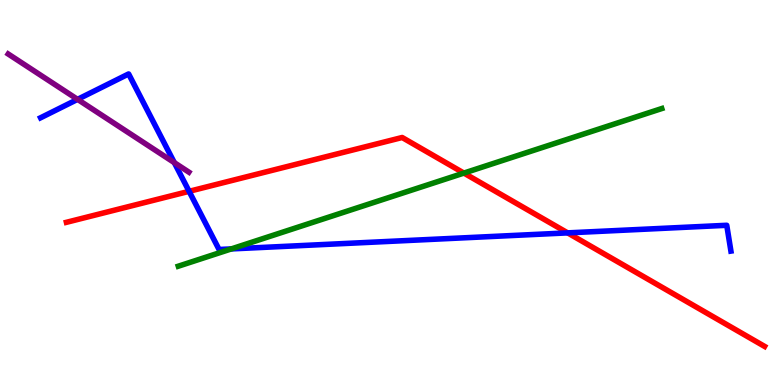[{'lines': ['blue', 'red'], 'intersections': [{'x': 2.44, 'y': 5.03}, {'x': 7.32, 'y': 3.95}]}, {'lines': ['green', 'red'], 'intersections': [{'x': 5.99, 'y': 5.5}]}, {'lines': ['purple', 'red'], 'intersections': []}, {'lines': ['blue', 'green'], 'intersections': [{'x': 2.98, 'y': 3.53}]}, {'lines': ['blue', 'purple'], 'intersections': [{'x': 1.0, 'y': 7.42}, {'x': 2.25, 'y': 5.78}]}, {'lines': ['green', 'purple'], 'intersections': []}]